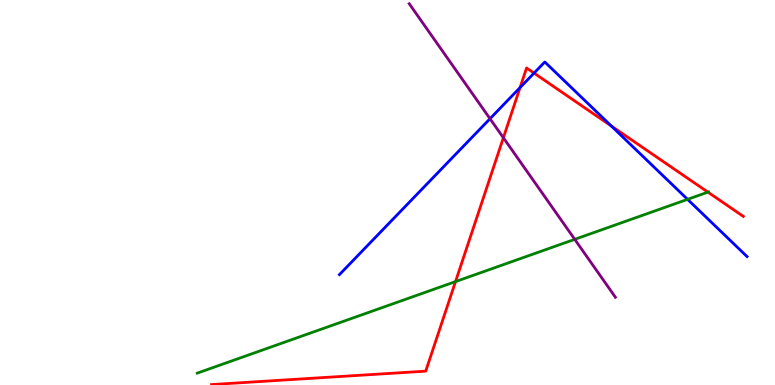[{'lines': ['blue', 'red'], 'intersections': [{'x': 6.71, 'y': 7.72}, {'x': 6.89, 'y': 8.1}, {'x': 7.89, 'y': 6.73}]}, {'lines': ['green', 'red'], 'intersections': [{'x': 5.88, 'y': 2.69}, {'x': 9.13, 'y': 5.01}]}, {'lines': ['purple', 'red'], 'intersections': [{'x': 6.5, 'y': 6.42}]}, {'lines': ['blue', 'green'], 'intersections': [{'x': 8.87, 'y': 4.82}]}, {'lines': ['blue', 'purple'], 'intersections': [{'x': 6.32, 'y': 6.92}]}, {'lines': ['green', 'purple'], 'intersections': [{'x': 7.42, 'y': 3.78}]}]